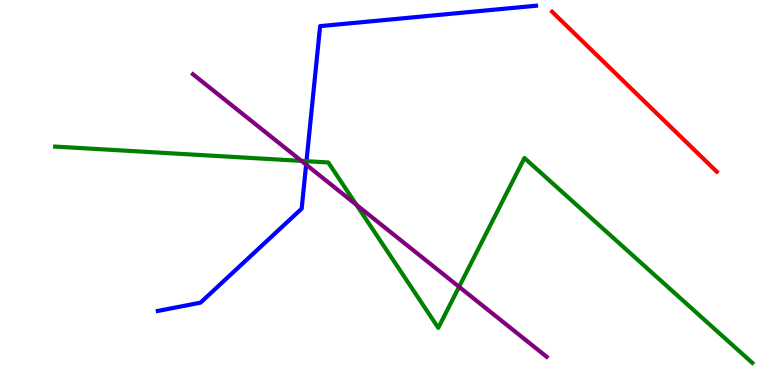[{'lines': ['blue', 'red'], 'intersections': []}, {'lines': ['green', 'red'], 'intersections': []}, {'lines': ['purple', 'red'], 'intersections': []}, {'lines': ['blue', 'green'], 'intersections': [{'x': 3.95, 'y': 5.81}]}, {'lines': ['blue', 'purple'], 'intersections': [{'x': 3.95, 'y': 5.72}]}, {'lines': ['green', 'purple'], 'intersections': [{'x': 3.89, 'y': 5.82}, {'x': 4.6, 'y': 4.68}, {'x': 5.92, 'y': 2.55}]}]